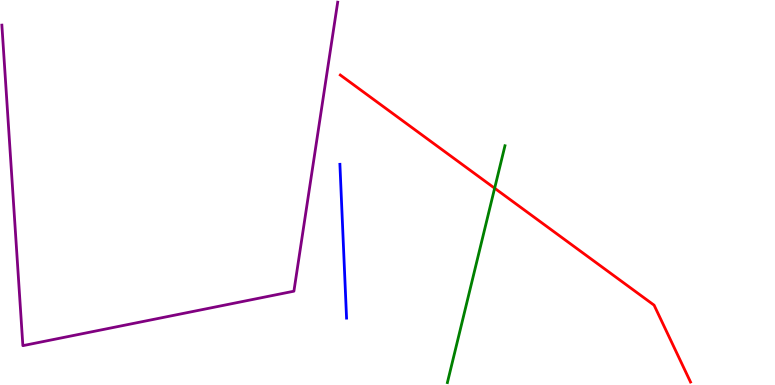[{'lines': ['blue', 'red'], 'intersections': []}, {'lines': ['green', 'red'], 'intersections': [{'x': 6.38, 'y': 5.11}]}, {'lines': ['purple', 'red'], 'intersections': []}, {'lines': ['blue', 'green'], 'intersections': []}, {'lines': ['blue', 'purple'], 'intersections': []}, {'lines': ['green', 'purple'], 'intersections': []}]